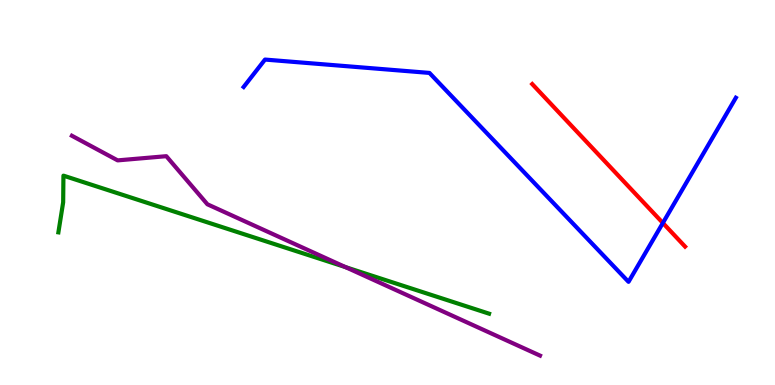[{'lines': ['blue', 'red'], 'intersections': [{'x': 8.55, 'y': 4.21}]}, {'lines': ['green', 'red'], 'intersections': []}, {'lines': ['purple', 'red'], 'intersections': []}, {'lines': ['blue', 'green'], 'intersections': []}, {'lines': ['blue', 'purple'], 'intersections': []}, {'lines': ['green', 'purple'], 'intersections': [{'x': 4.46, 'y': 3.06}]}]